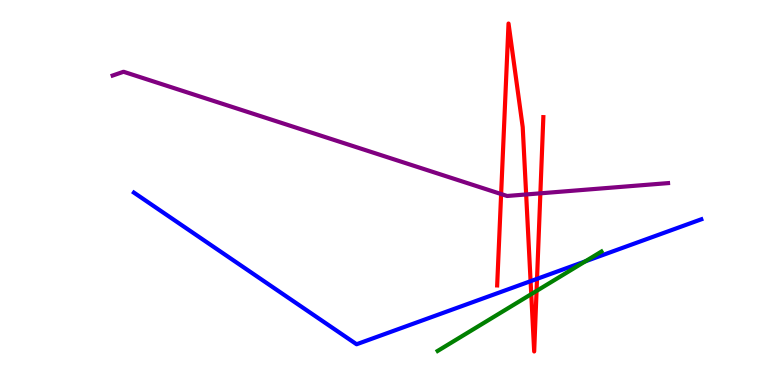[{'lines': ['blue', 'red'], 'intersections': [{'x': 6.85, 'y': 2.7}, {'x': 6.93, 'y': 2.76}]}, {'lines': ['green', 'red'], 'intersections': [{'x': 6.85, 'y': 2.36}, {'x': 6.92, 'y': 2.44}]}, {'lines': ['purple', 'red'], 'intersections': [{'x': 6.47, 'y': 4.96}, {'x': 6.79, 'y': 4.95}, {'x': 6.97, 'y': 4.98}]}, {'lines': ['blue', 'green'], 'intersections': [{'x': 7.55, 'y': 3.21}]}, {'lines': ['blue', 'purple'], 'intersections': []}, {'lines': ['green', 'purple'], 'intersections': []}]